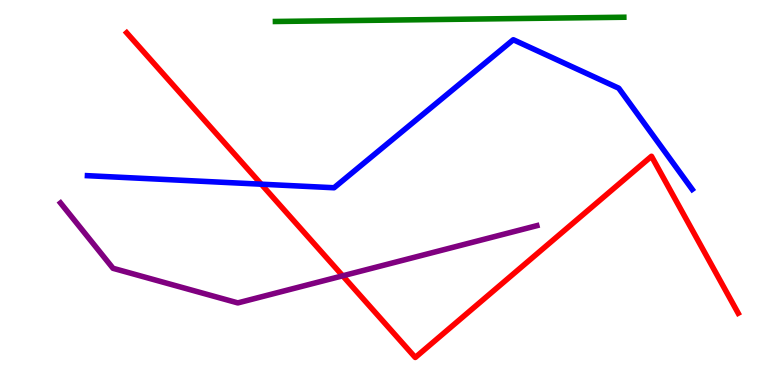[{'lines': ['blue', 'red'], 'intersections': [{'x': 3.37, 'y': 5.22}]}, {'lines': ['green', 'red'], 'intersections': []}, {'lines': ['purple', 'red'], 'intersections': [{'x': 4.42, 'y': 2.84}]}, {'lines': ['blue', 'green'], 'intersections': []}, {'lines': ['blue', 'purple'], 'intersections': []}, {'lines': ['green', 'purple'], 'intersections': []}]